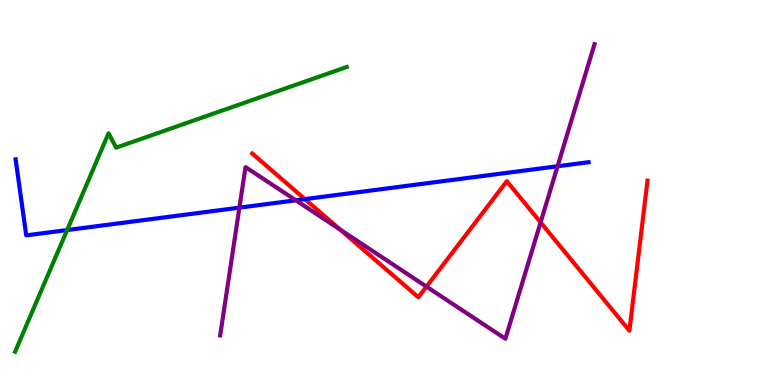[{'lines': ['blue', 'red'], 'intersections': [{'x': 3.93, 'y': 4.83}]}, {'lines': ['green', 'red'], 'intersections': []}, {'lines': ['purple', 'red'], 'intersections': [{'x': 4.39, 'y': 4.04}, {'x': 5.5, 'y': 2.56}, {'x': 6.98, 'y': 4.22}]}, {'lines': ['blue', 'green'], 'intersections': [{'x': 0.867, 'y': 4.02}]}, {'lines': ['blue', 'purple'], 'intersections': [{'x': 3.09, 'y': 4.61}, {'x': 3.82, 'y': 4.8}, {'x': 7.19, 'y': 5.68}]}, {'lines': ['green', 'purple'], 'intersections': []}]